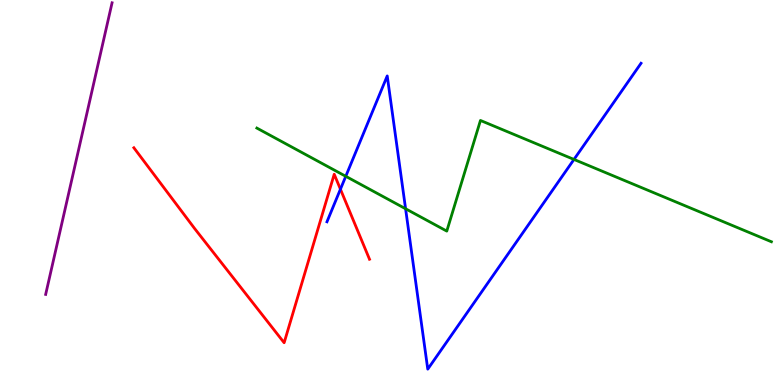[{'lines': ['blue', 'red'], 'intersections': [{'x': 4.39, 'y': 5.09}]}, {'lines': ['green', 'red'], 'intersections': []}, {'lines': ['purple', 'red'], 'intersections': []}, {'lines': ['blue', 'green'], 'intersections': [{'x': 4.46, 'y': 5.42}, {'x': 5.23, 'y': 4.58}, {'x': 7.41, 'y': 5.86}]}, {'lines': ['blue', 'purple'], 'intersections': []}, {'lines': ['green', 'purple'], 'intersections': []}]